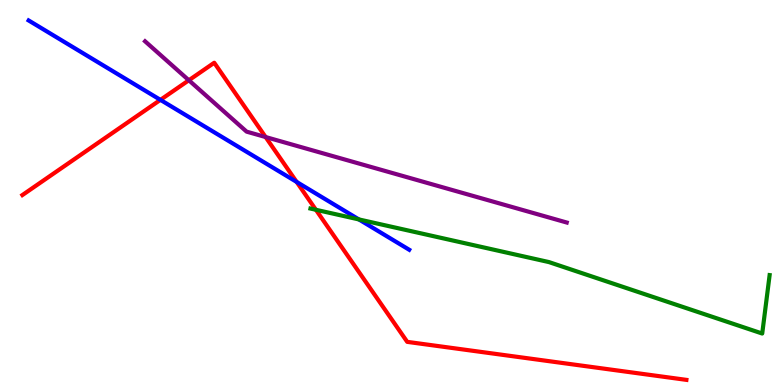[{'lines': ['blue', 'red'], 'intersections': [{'x': 2.07, 'y': 7.41}, {'x': 3.83, 'y': 5.27}]}, {'lines': ['green', 'red'], 'intersections': [{'x': 4.08, 'y': 4.55}]}, {'lines': ['purple', 'red'], 'intersections': [{'x': 2.44, 'y': 7.92}, {'x': 3.43, 'y': 6.44}]}, {'lines': ['blue', 'green'], 'intersections': [{'x': 4.63, 'y': 4.3}]}, {'lines': ['blue', 'purple'], 'intersections': []}, {'lines': ['green', 'purple'], 'intersections': []}]